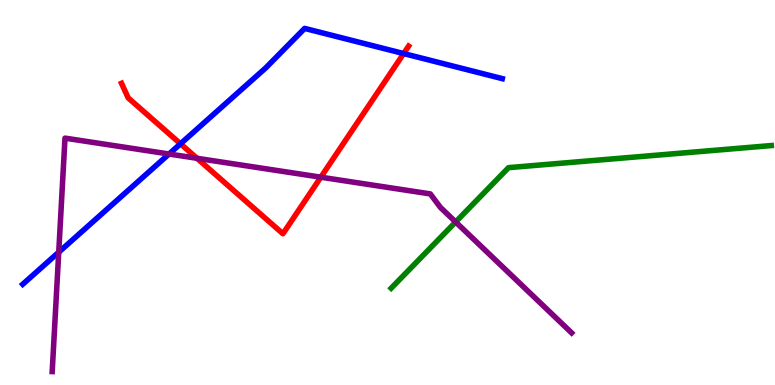[{'lines': ['blue', 'red'], 'intersections': [{'x': 2.33, 'y': 6.26}, {'x': 5.21, 'y': 8.61}]}, {'lines': ['green', 'red'], 'intersections': []}, {'lines': ['purple', 'red'], 'intersections': [{'x': 2.54, 'y': 5.89}, {'x': 4.14, 'y': 5.4}]}, {'lines': ['blue', 'green'], 'intersections': []}, {'lines': ['blue', 'purple'], 'intersections': [{'x': 0.758, 'y': 3.45}, {'x': 2.18, 'y': 6.0}]}, {'lines': ['green', 'purple'], 'intersections': [{'x': 5.88, 'y': 4.23}]}]